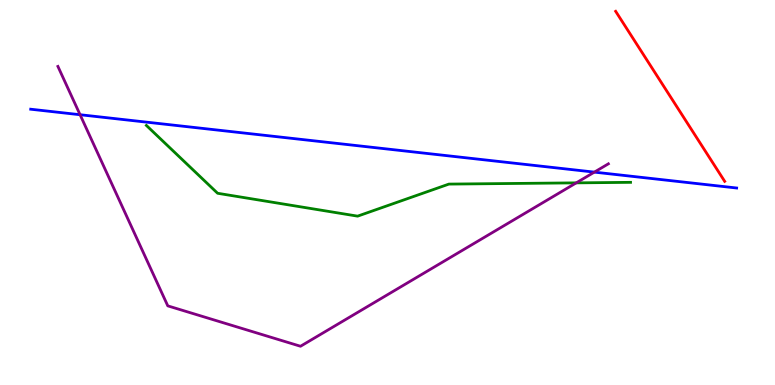[{'lines': ['blue', 'red'], 'intersections': []}, {'lines': ['green', 'red'], 'intersections': []}, {'lines': ['purple', 'red'], 'intersections': []}, {'lines': ['blue', 'green'], 'intersections': []}, {'lines': ['blue', 'purple'], 'intersections': [{'x': 1.03, 'y': 7.02}, {'x': 7.67, 'y': 5.53}]}, {'lines': ['green', 'purple'], 'intersections': [{'x': 7.44, 'y': 5.25}]}]